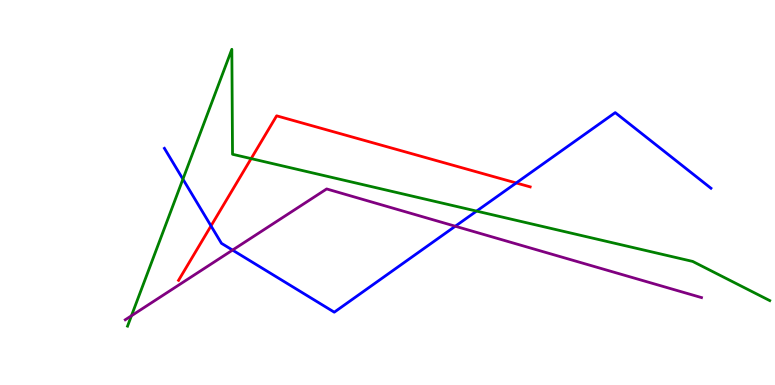[{'lines': ['blue', 'red'], 'intersections': [{'x': 2.72, 'y': 4.13}, {'x': 6.66, 'y': 5.25}]}, {'lines': ['green', 'red'], 'intersections': [{'x': 3.24, 'y': 5.88}]}, {'lines': ['purple', 'red'], 'intersections': []}, {'lines': ['blue', 'green'], 'intersections': [{'x': 2.36, 'y': 5.35}, {'x': 6.15, 'y': 4.52}]}, {'lines': ['blue', 'purple'], 'intersections': [{'x': 3.0, 'y': 3.5}, {'x': 5.87, 'y': 4.12}]}, {'lines': ['green', 'purple'], 'intersections': [{'x': 1.7, 'y': 1.8}]}]